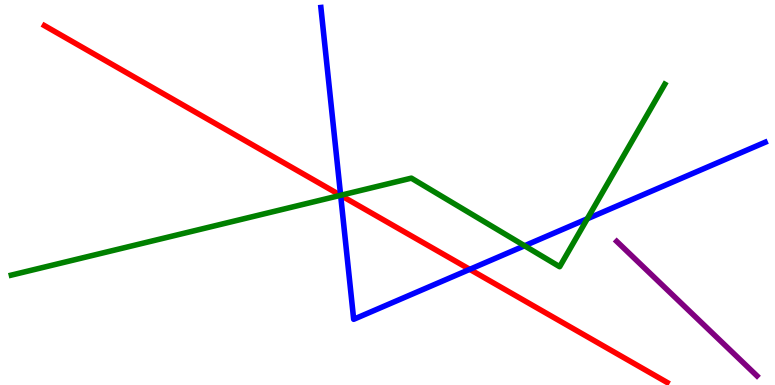[{'lines': ['blue', 'red'], 'intersections': [{'x': 4.4, 'y': 4.93}, {'x': 6.06, 'y': 3.0}]}, {'lines': ['green', 'red'], 'intersections': [{'x': 4.39, 'y': 4.93}]}, {'lines': ['purple', 'red'], 'intersections': []}, {'lines': ['blue', 'green'], 'intersections': [{'x': 4.4, 'y': 4.93}, {'x': 6.77, 'y': 3.62}, {'x': 7.58, 'y': 4.32}]}, {'lines': ['blue', 'purple'], 'intersections': []}, {'lines': ['green', 'purple'], 'intersections': []}]